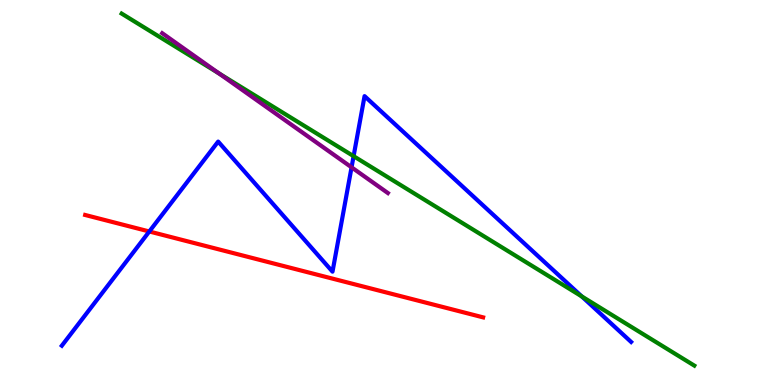[{'lines': ['blue', 'red'], 'intersections': [{'x': 1.93, 'y': 3.99}]}, {'lines': ['green', 'red'], 'intersections': []}, {'lines': ['purple', 'red'], 'intersections': []}, {'lines': ['blue', 'green'], 'intersections': [{'x': 4.56, 'y': 5.94}, {'x': 7.51, 'y': 2.3}]}, {'lines': ['blue', 'purple'], 'intersections': [{'x': 4.54, 'y': 5.65}]}, {'lines': ['green', 'purple'], 'intersections': [{'x': 2.83, 'y': 8.09}]}]